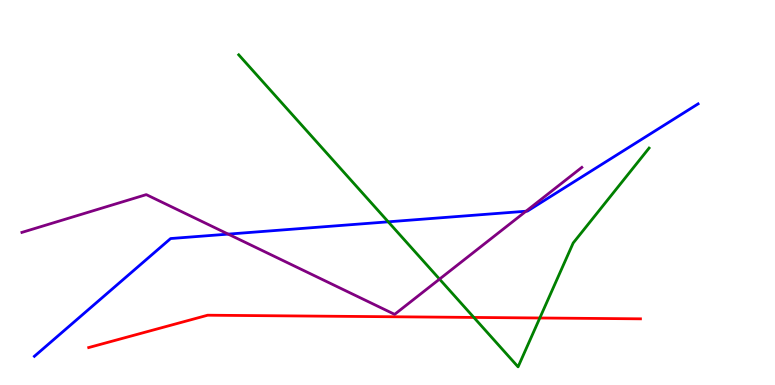[{'lines': ['blue', 'red'], 'intersections': []}, {'lines': ['green', 'red'], 'intersections': [{'x': 6.11, 'y': 1.75}, {'x': 6.97, 'y': 1.74}]}, {'lines': ['purple', 'red'], 'intersections': []}, {'lines': ['blue', 'green'], 'intersections': [{'x': 5.01, 'y': 4.24}]}, {'lines': ['blue', 'purple'], 'intersections': [{'x': 2.94, 'y': 3.92}, {'x': 6.79, 'y': 4.51}]}, {'lines': ['green', 'purple'], 'intersections': [{'x': 5.67, 'y': 2.75}]}]